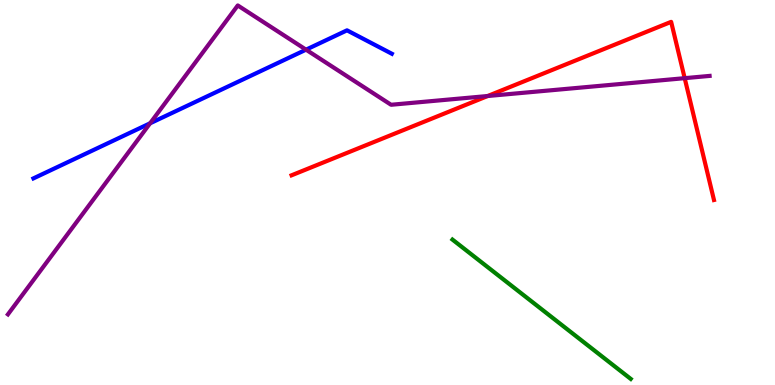[{'lines': ['blue', 'red'], 'intersections': []}, {'lines': ['green', 'red'], 'intersections': []}, {'lines': ['purple', 'red'], 'intersections': [{'x': 6.29, 'y': 7.51}, {'x': 8.83, 'y': 7.97}]}, {'lines': ['blue', 'green'], 'intersections': []}, {'lines': ['blue', 'purple'], 'intersections': [{'x': 1.94, 'y': 6.8}, {'x': 3.95, 'y': 8.71}]}, {'lines': ['green', 'purple'], 'intersections': []}]